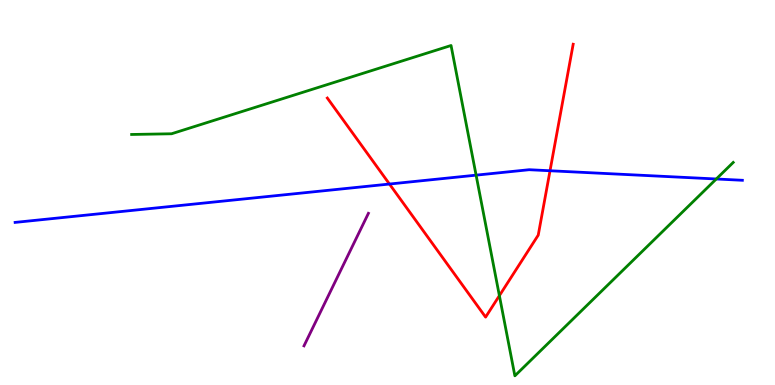[{'lines': ['blue', 'red'], 'intersections': [{'x': 5.03, 'y': 5.22}, {'x': 7.1, 'y': 5.56}]}, {'lines': ['green', 'red'], 'intersections': [{'x': 6.44, 'y': 2.32}]}, {'lines': ['purple', 'red'], 'intersections': []}, {'lines': ['blue', 'green'], 'intersections': [{'x': 6.14, 'y': 5.45}, {'x': 9.24, 'y': 5.35}]}, {'lines': ['blue', 'purple'], 'intersections': []}, {'lines': ['green', 'purple'], 'intersections': []}]